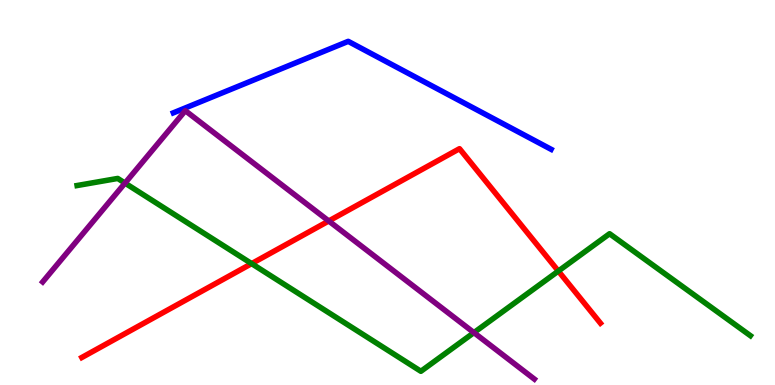[{'lines': ['blue', 'red'], 'intersections': []}, {'lines': ['green', 'red'], 'intersections': [{'x': 3.25, 'y': 3.15}, {'x': 7.2, 'y': 2.96}]}, {'lines': ['purple', 'red'], 'intersections': [{'x': 4.24, 'y': 4.26}]}, {'lines': ['blue', 'green'], 'intersections': []}, {'lines': ['blue', 'purple'], 'intersections': []}, {'lines': ['green', 'purple'], 'intersections': [{'x': 1.61, 'y': 5.24}, {'x': 6.12, 'y': 1.36}]}]